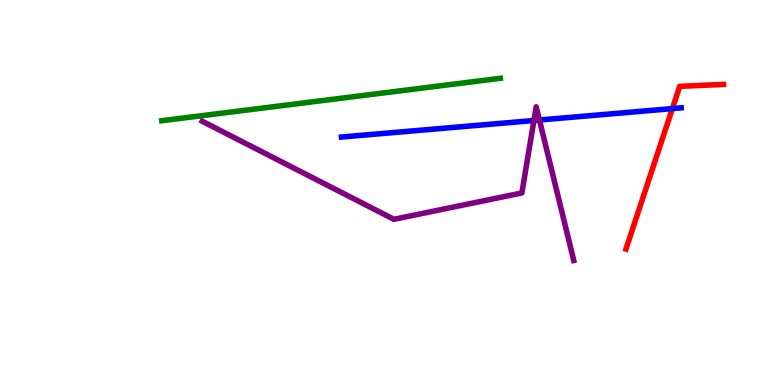[{'lines': ['blue', 'red'], 'intersections': [{'x': 8.68, 'y': 7.18}]}, {'lines': ['green', 'red'], 'intersections': []}, {'lines': ['purple', 'red'], 'intersections': []}, {'lines': ['blue', 'green'], 'intersections': []}, {'lines': ['blue', 'purple'], 'intersections': [{'x': 6.89, 'y': 6.87}, {'x': 6.96, 'y': 6.88}]}, {'lines': ['green', 'purple'], 'intersections': []}]